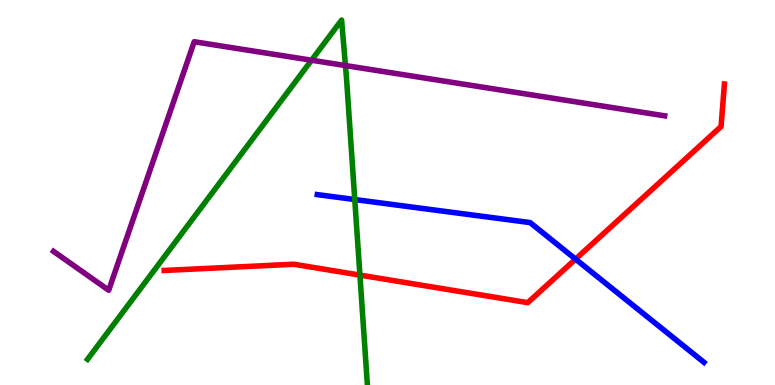[{'lines': ['blue', 'red'], 'intersections': [{'x': 7.43, 'y': 3.27}]}, {'lines': ['green', 'red'], 'intersections': [{'x': 4.64, 'y': 2.85}]}, {'lines': ['purple', 'red'], 'intersections': []}, {'lines': ['blue', 'green'], 'intersections': [{'x': 4.58, 'y': 4.82}]}, {'lines': ['blue', 'purple'], 'intersections': []}, {'lines': ['green', 'purple'], 'intersections': [{'x': 4.02, 'y': 8.44}, {'x': 4.46, 'y': 8.3}]}]